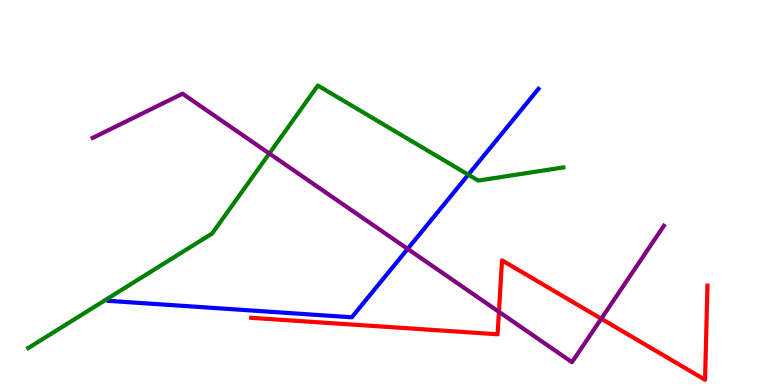[{'lines': ['blue', 'red'], 'intersections': []}, {'lines': ['green', 'red'], 'intersections': []}, {'lines': ['purple', 'red'], 'intersections': [{'x': 6.44, 'y': 1.9}, {'x': 7.76, 'y': 1.72}]}, {'lines': ['blue', 'green'], 'intersections': [{'x': 6.04, 'y': 5.46}]}, {'lines': ['blue', 'purple'], 'intersections': [{'x': 5.26, 'y': 3.53}]}, {'lines': ['green', 'purple'], 'intersections': [{'x': 3.47, 'y': 6.01}]}]